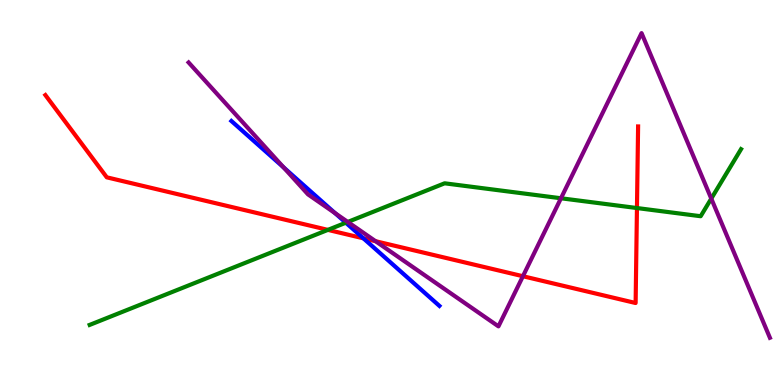[{'lines': ['blue', 'red'], 'intersections': [{'x': 4.69, 'y': 3.81}]}, {'lines': ['green', 'red'], 'intersections': [{'x': 4.23, 'y': 4.03}, {'x': 8.22, 'y': 4.6}]}, {'lines': ['purple', 'red'], 'intersections': [{'x': 4.85, 'y': 3.73}, {'x': 6.75, 'y': 2.83}]}, {'lines': ['blue', 'green'], 'intersections': [{'x': 4.46, 'y': 4.22}]}, {'lines': ['blue', 'purple'], 'intersections': [{'x': 3.66, 'y': 5.65}, {'x': 4.32, 'y': 4.46}]}, {'lines': ['green', 'purple'], 'intersections': [{'x': 4.49, 'y': 4.24}, {'x': 7.24, 'y': 4.85}, {'x': 9.18, 'y': 4.84}]}]